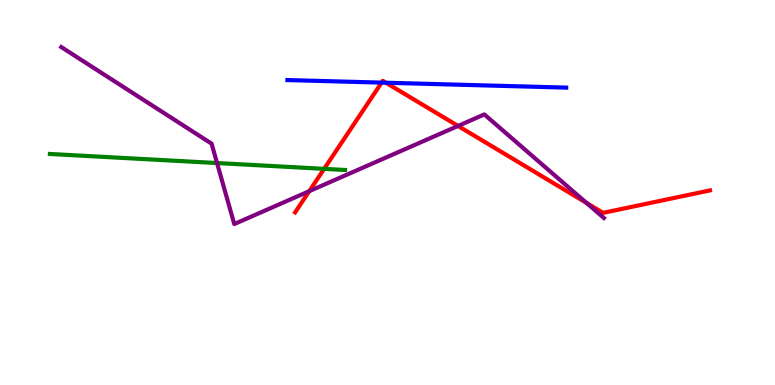[{'lines': ['blue', 'red'], 'intersections': [{'x': 4.92, 'y': 7.85}, {'x': 4.98, 'y': 7.85}]}, {'lines': ['green', 'red'], 'intersections': [{'x': 4.18, 'y': 5.61}]}, {'lines': ['purple', 'red'], 'intersections': [{'x': 3.99, 'y': 5.03}, {'x': 5.91, 'y': 6.73}, {'x': 7.57, 'y': 4.73}]}, {'lines': ['blue', 'green'], 'intersections': []}, {'lines': ['blue', 'purple'], 'intersections': []}, {'lines': ['green', 'purple'], 'intersections': [{'x': 2.8, 'y': 5.77}]}]